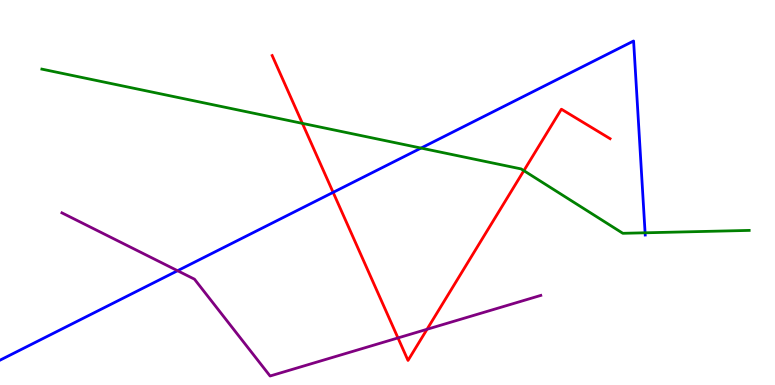[{'lines': ['blue', 'red'], 'intersections': [{'x': 4.3, 'y': 5.0}]}, {'lines': ['green', 'red'], 'intersections': [{'x': 3.9, 'y': 6.8}, {'x': 6.76, 'y': 5.57}]}, {'lines': ['purple', 'red'], 'intersections': [{'x': 5.14, 'y': 1.22}, {'x': 5.51, 'y': 1.45}]}, {'lines': ['blue', 'green'], 'intersections': [{'x': 5.43, 'y': 6.15}, {'x': 8.32, 'y': 3.95}]}, {'lines': ['blue', 'purple'], 'intersections': [{'x': 2.29, 'y': 2.97}]}, {'lines': ['green', 'purple'], 'intersections': []}]